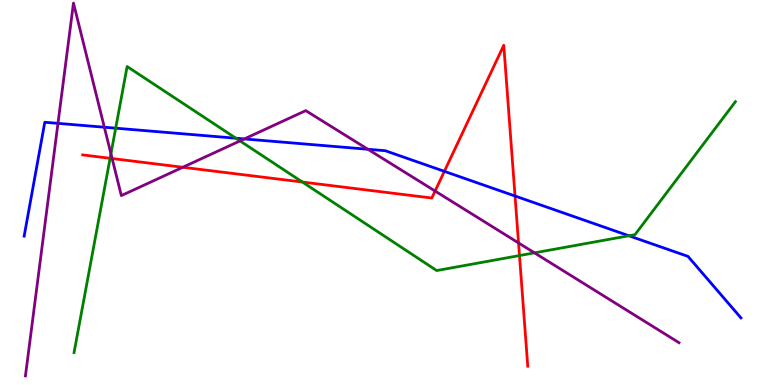[{'lines': ['blue', 'red'], 'intersections': [{'x': 5.73, 'y': 5.55}, {'x': 6.65, 'y': 4.91}]}, {'lines': ['green', 'red'], 'intersections': [{'x': 1.42, 'y': 5.89}, {'x': 3.9, 'y': 5.27}, {'x': 6.7, 'y': 3.36}]}, {'lines': ['purple', 'red'], 'intersections': [{'x': 1.45, 'y': 5.88}, {'x': 2.36, 'y': 5.66}, {'x': 5.61, 'y': 5.04}, {'x': 6.69, 'y': 3.69}]}, {'lines': ['blue', 'green'], 'intersections': [{'x': 1.49, 'y': 6.67}, {'x': 3.04, 'y': 6.41}, {'x': 8.11, 'y': 3.88}]}, {'lines': ['blue', 'purple'], 'intersections': [{'x': 0.748, 'y': 6.8}, {'x': 1.35, 'y': 6.7}, {'x': 3.15, 'y': 6.39}, {'x': 4.75, 'y': 6.12}]}, {'lines': ['green', 'purple'], 'intersections': [{'x': 1.43, 'y': 6.01}, {'x': 3.1, 'y': 6.34}, {'x': 6.9, 'y': 3.43}]}]